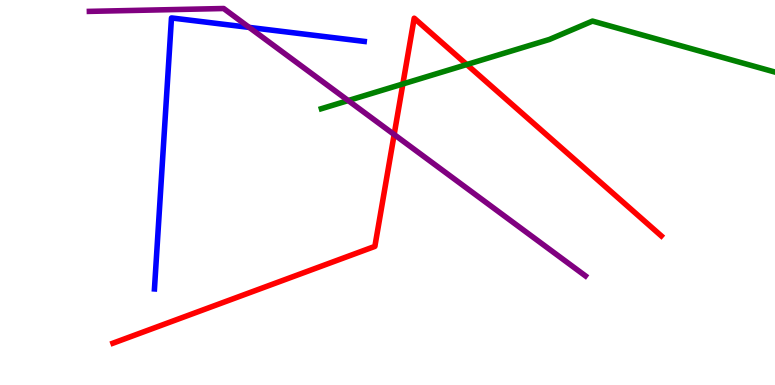[{'lines': ['blue', 'red'], 'intersections': []}, {'lines': ['green', 'red'], 'intersections': [{'x': 5.2, 'y': 7.82}, {'x': 6.02, 'y': 8.32}]}, {'lines': ['purple', 'red'], 'intersections': [{'x': 5.09, 'y': 6.51}]}, {'lines': ['blue', 'green'], 'intersections': []}, {'lines': ['blue', 'purple'], 'intersections': [{'x': 3.22, 'y': 9.29}]}, {'lines': ['green', 'purple'], 'intersections': [{'x': 4.49, 'y': 7.39}]}]